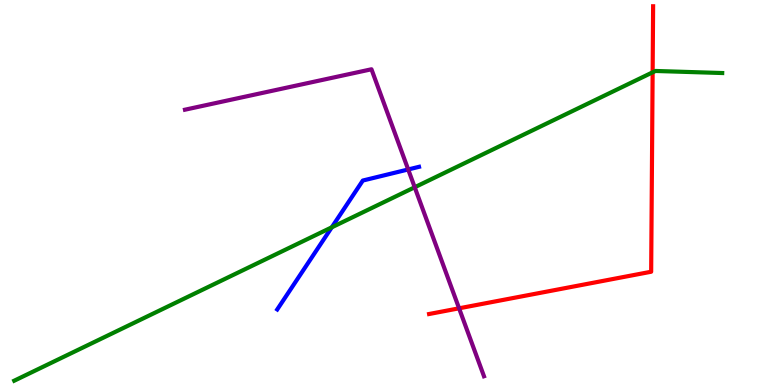[{'lines': ['blue', 'red'], 'intersections': []}, {'lines': ['green', 'red'], 'intersections': [{'x': 8.42, 'y': 8.12}]}, {'lines': ['purple', 'red'], 'intersections': [{'x': 5.92, 'y': 1.99}]}, {'lines': ['blue', 'green'], 'intersections': [{'x': 4.28, 'y': 4.1}]}, {'lines': ['blue', 'purple'], 'intersections': [{'x': 5.27, 'y': 5.6}]}, {'lines': ['green', 'purple'], 'intersections': [{'x': 5.35, 'y': 5.14}]}]